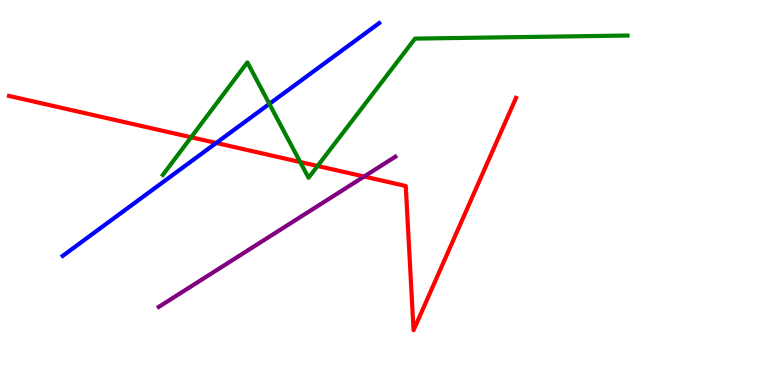[{'lines': ['blue', 'red'], 'intersections': [{'x': 2.79, 'y': 6.29}]}, {'lines': ['green', 'red'], 'intersections': [{'x': 2.47, 'y': 6.43}, {'x': 3.87, 'y': 5.79}, {'x': 4.1, 'y': 5.69}]}, {'lines': ['purple', 'red'], 'intersections': [{'x': 4.7, 'y': 5.41}]}, {'lines': ['blue', 'green'], 'intersections': [{'x': 3.48, 'y': 7.3}]}, {'lines': ['blue', 'purple'], 'intersections': []}, {'lines': ['green', 'purple'], 'intersections': []}]